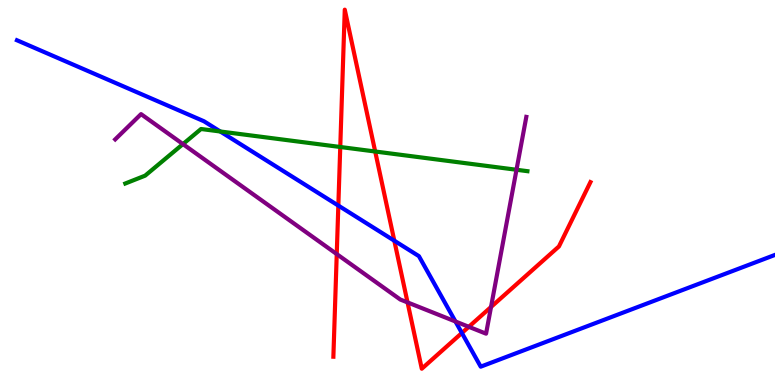[{'lines': ['blue', 'red'], 'intersections': [{'x': 4.37, 'y': 4.66}, {'x': 5.09, 'y': 3.75}, {'x': 5.96, 'y': 1.35}]}, {'lines': ['green', 'red'], 'intersections': [{'x': 4.39, 'y': 6.18}, {'x': 4.84, 'y': 6.06}]}, {'lines': ['purple', 'red'], 'intersections': [{'x': 4.35, 'y': 3.4}, {'x': 5.26, 'y': 2.15}, {'x': 6.05, 'y': 1.51}, {'x': 6.34, 'y': 2.03}]}, {'lines': ['blue', 'green'], 'intersections': [{'x': 2.84, 'y': 6.58}]}, {'lines': ['blue', 'purple'], 'intersections': [{'x': 5.88, 'y': 1.65}]}, {'lines': ['green', 'purple'], 'intersections': [{'x': 2.36, 'y': 6.26}, {'x': 6.66, 'y': 5.59}]}]